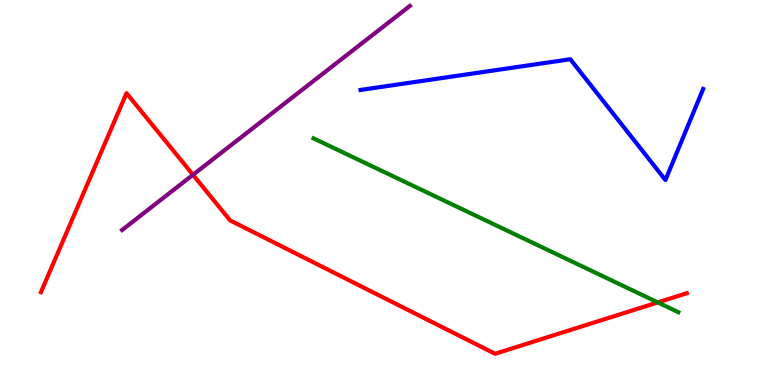[{'lines': ['blue', 'red'], 'intersections': []}, {'lines': ['green', 'red'], 'intersections': [{'x': 8.49, 'y': 2.15}]}, {'lines': ['purple', 'red'], 'intersections': [{'x': 2.49, 'y': 5.46}]}, {'lines': ['blue', 'green'], 'intersections': []}, {'lines': ['blue', 'purple'], 'intersections': []}, {'lines': ['green', 'purple'], 'intersections': []}]